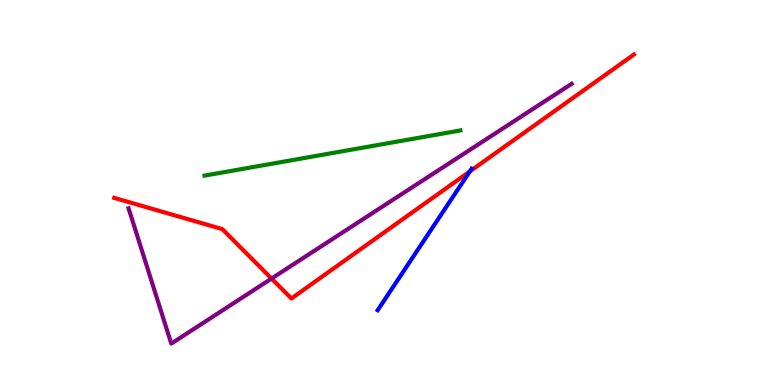[{'lines': ['blue', 'red'], 'intersections': [{'x': 6.06, 'y': 5.55}]}, {'lines': ['green', 'red'], 'intersections': []}, {'lines': ['purple', 'red'], 'intersections': [{'x': 3.5, 'y': 2.76}]}, {'lines': ['blue', 'green'], 'intersections': []}, {'lines': ['blue', 'purple'], 'intersections': []}, {'lines': ['green', 'purple'], 'intersections': []}]